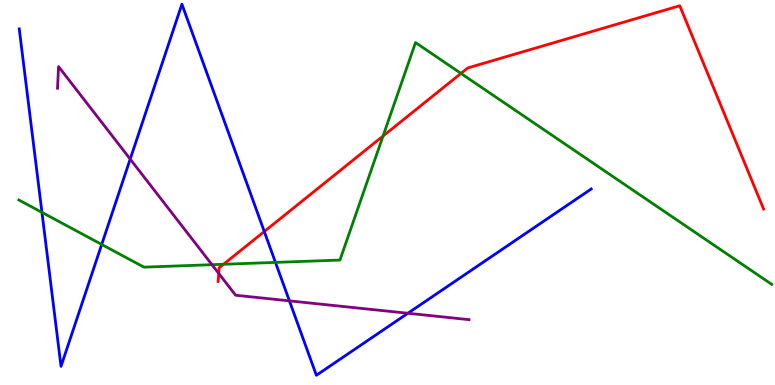[{'lines': ['blue', 'red'], 'intersections': [{'x': 3.41, 'y': 3.99}]}, {'lines': ['green', 'red'], 'intersections': [{'x': 2.88, 'y': 3.14}, {'x': 4.94, 'y': 6.47}, {'x': 5.95, 'y': 8.09}]}, {'lines': ['purple', 'red'], 'intersections': [{'x': 2.82, 'y': 2.9}]}, {'lines': ['blue', 'green'], 'intersections': [{'x': 0.541, 'y': 4.48}, {'x': 1.31, 'y': 3.65}, {'x': 3.55, 'y': 3.18}]}, {'lines': ['blue', 'purple'], 'intersections': [{'x': 1.68, 'y': 5.87}, {'x': 3.73, 'y': 2.19}, {'x': 5.26, 'y': 1.86}]}, {'lines': ['green', 'purple'], 'intersections': [{'x': 2.74, 'y': 3.12}]}]